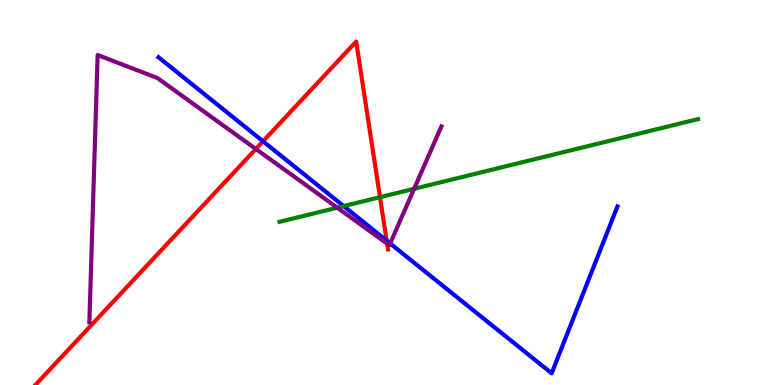[{'lines': ['blue', 'red'], 'intersections': [{'x': 3.39, 'y': 6.33}, {'x': 4.99, 'y': 3.75}]}, {'lines': ['green', 'red'], 'intersections': [{'x': 4.9, 'y': 4.88}]}, {'lines': ['purple', 'red'], 'intersections': [{'x': 3.3, 'y': 6.13}, {'x': 4.99, 'y': 3.67}]}, {'lines': ['blue', 'green'], 'intersections': [{'x': 4.43, 'y': 4.65}]}, {'lines': ['blue', 'purple'], 'intersections': [{'x': 5.03, 'y': 3.68}]}, {'lines': ['green', 'purple'], 'intersections': [{'x': 4.35, 'y': 4.61}, {'x': 5.34, 'y': 5.1}]}]